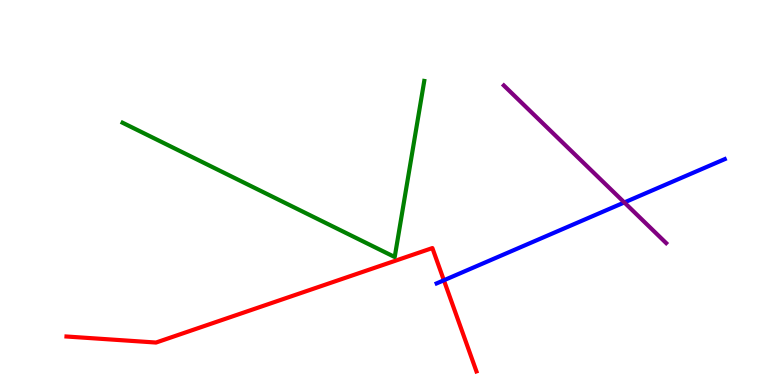[{'lines': ['blue', 'red'], 'intersections': [{'x': 5.73, 'y': 2.72}]}, {'lines': ['green', 'red'], 'intersections': []}, {'lines': ['purple', 'red'], 'intersections': []}, {'lines': ['blue', 'green'], 'intersections': []}, {'lines': ['blue', 'purple'], 'intersections': [{'x': 8.06, 'y': 4.74}]}, {'lines': ['green', 'purple'], 'intersections': []}]